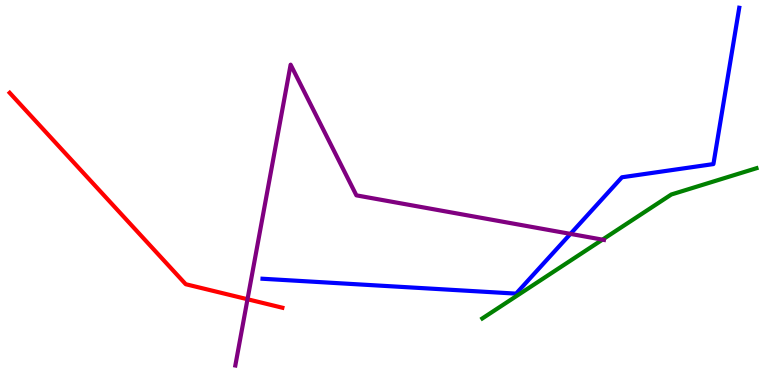[{'lines': ['blue', 'red'], 'intersections': []}, {'lines': ['green', 'red'], 'intersections': []}, {'lines': ['purple', 'red'], 'intersections': [{'x': 3.19, 'y': 2.23}]}, {'lines': ['blue', 'green'], 'intersections': []}, {'lines': ['blue', 'purple'], 'intersections': [{'x': 7.36, 'y': 3.93}]}, {'lines': ['green', 'purple'], 'intersections': [{'x': 7.77, 'y': 3.78}]}]